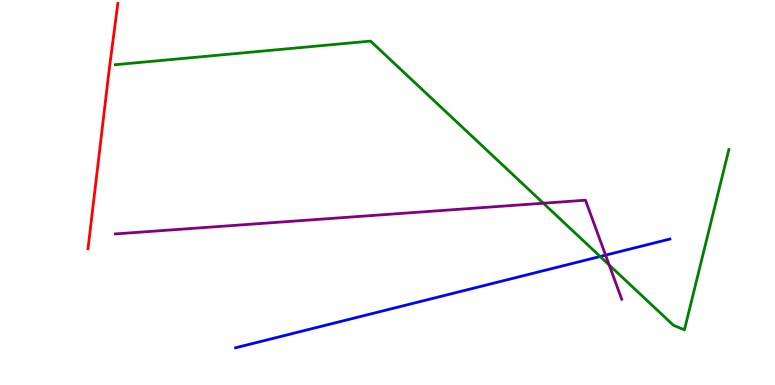[{'lines': ['blue', 'red'], 'intersections': []}, {'lines': ['green', 'red'], 'intersections': []}, {'lines': ['purple', 'red'], 'intersections': []}, {'lines': ['blue', 'green'], 'intersections': [{'x': 7.74, 'y': 3.34}]}, {'lines': ['blue', 'purple'], 'intersections': [{'x': 7.81, 'y': 3.37}]}, {'lines': ['green', 'purple'], 'intersections': [{'x': 7.01, 'y': 4.72}, {'x': 7.86, 'y': 3.12}]}]